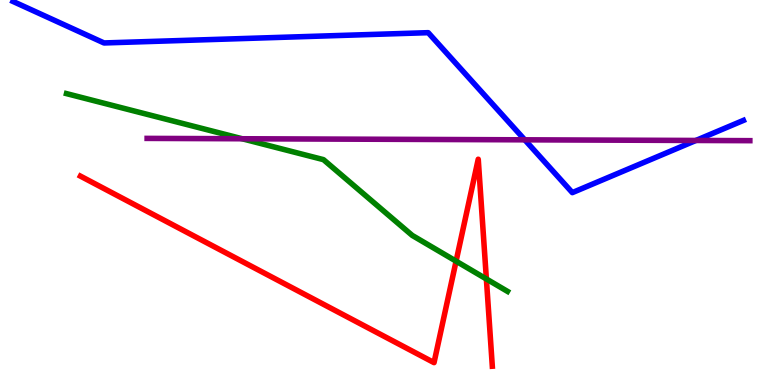[{'lines': ['blue', 'red'], 'intersections': []}, {'lines': ['green', 'red'], 'intersections': [{'x': 5.88, 'y': 3.22}, {'x': 6.28, 'y': 2.75}]}, {'lines': ['purple', 'red'], 'intersections': []}, {'lines': ['blue', 'green'], 'intersections': []}, {'lines': ['blue', 'purple'], 'intersections': [{'x': 6.77, 'y': 6.37}, {'x': 8.98, 'y': 6.35}]}, {'lines': ['green', 'purple'], 'intersections': [{'x': 3.12, 'y': 6.4}]}]